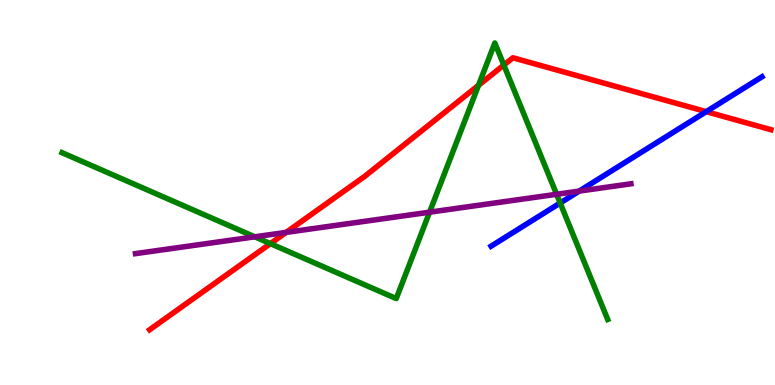[{'lines': ['blue', 'red'], 'intersections': [{'x': 9.11, 'y': 7.1}]}, {'lines': ['green', 'red'], 'intersections': [{'x': 3.49, 'y': 3.67}, {'x': 6.17, 'y': 7.78}, {'x': 6.5, 'y': 8.31}]}, {'lines': ['purple', 'red'], 'intersections': [{'x': 3.69, 'y': 3.96}]}, {'lines': ['blue', 'green'], 'intersections': [{'x': 7.23, 'y': 4.73}]}, {'lines': ['blue', 'purple'], 'intersections': [{'x': 7.47, 'y': 5.04}]}, {'lines': ['green', 'purple'], 'intersections': [{'x': 3.29, 'y': 3.85}, {'x': 5.54, 'y': 4.49}, {'x': 7.18, 'y': 4.95}]}]